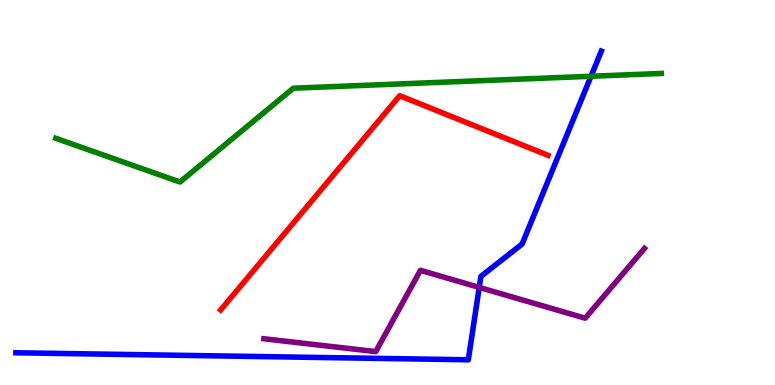[{'lines': ['blue', 'red'], 'intersections': []}, {'lines': ['green', 'red'], 'intersections': []}, {'lines': ['purple', 'red'], 'intersections': []}, {'lines': ['blue', 'green'], 'intersections': [{'x': 7.63, 'y': 8.02}]}, {'lines': ['blue', 'purple'], 'intersections': [{'x': 6.18, 'y': 2.53}]}, {'lines': ['green', 'purple'], 'intersections': []}]